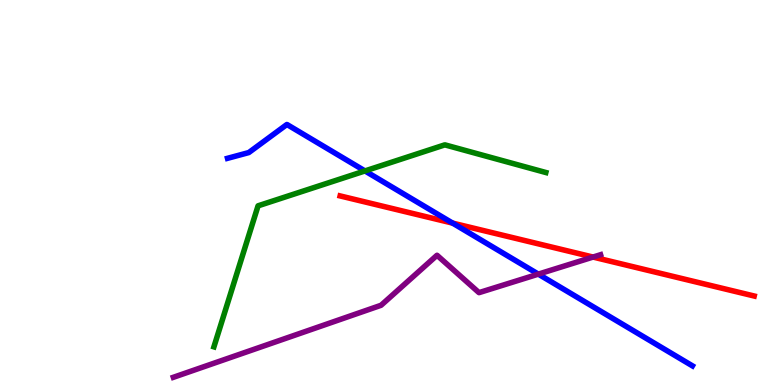[{'lines': ['blue', 'red'], 'intersections': [{'x': 5.84, 'y': 4.2}]}, {'lines': ['green', 'red'], 'intersections': []}, {'lines': ['purple', 'red'], 'intersections': [{'x': 7.65, 'y': 3.32}]}, {'lines': ['blue', 'green'], 'intersections': [{'x': 4.71, 'y': 5.56}]}, {'lines': ['blue', 'purple'], 'intersections': [{'x': 6.95, 'y': 2.88}]}, {'lines': ['green', 'purple'], 'intersections': []}]